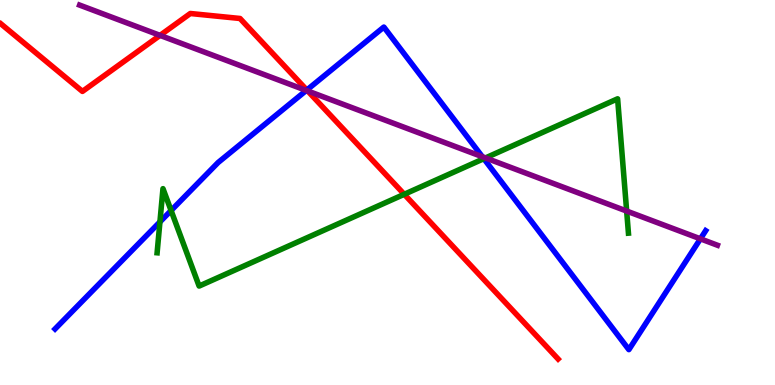[{'lines': ['blue', 'red'], 'intersections': [{'x': 3.96, 'y': 7.66}]}, {'lines': ['green', 'red'], 'intersections': [{'x': 5.22, 'y': 4.95}]}, {'lines': ['purple', 'red'], 'intersections': [{'x': 2.07, 'y': 9.08}, {'x': 3.97, 'y': 7.64}]}, {'lines': ['blue', 'green'], 'intersections': [{'x': 2.06, 'y': 4.24}, {'x': 2.21, 'y': 4.53}, {'x': 6.24, 'y': 5.88}]}, {'lines': ['blue', 'purple'], 'intersections': [{'x': 3.95, 'y': 7.65}, {'x': 6.22, 'y': 5.93}, {'x': 9.04, 'y': 3.8}]}, {'lines': ['green', 'purple'], 'intersections': [{'x': 6.26, 'y': 5.9}, {'x': 8.09, 'y': 4.52}]}]